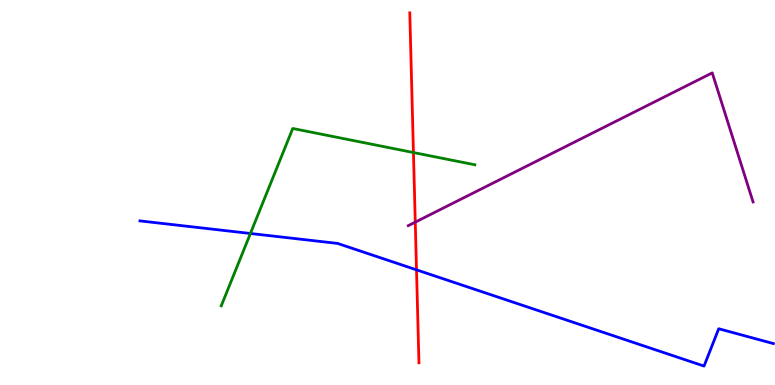[{'lines': ['blue', 'red'], 'intersections': [{'x': 5.37, 'y': 2.99}]}, {'lines': ['green', 'red'], 'intersections': [{'x': 5.33, 'y': 6.04}]}, {'lines': ['purple', 'red'], 'intersections': [{'x': 5.36, 'y': 4.23}]}, {'lines': ['blue', 'green'], 'intersections': [{'x': 3.23, 'y': 3.94}]}, {'lines': ['blue', 'purple'], 'intersections': []}, {'lines': ['green', 'purple'], 'intersections': []}]